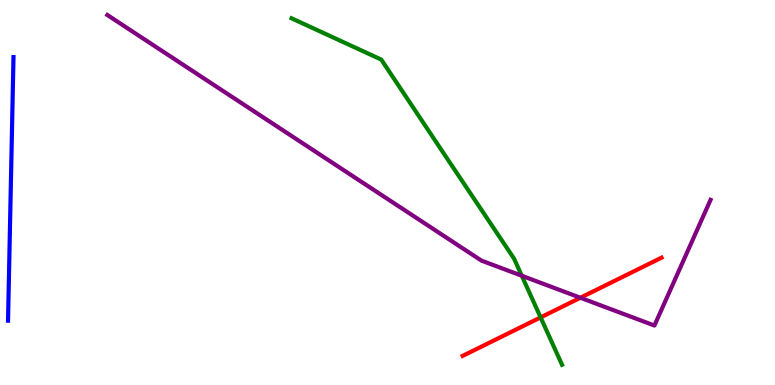[{'lines': ['blue', 'red'], 'intersections': []}, {'lines': ['green', 'red'], 'intersections': [{'x': 6.98, 'y': 1.76}]}, {'lines': ['purple', 'red'], 'intersections': [{'x': 7.49, 'y': 2.27}]}, {'lines': ['blue', 'green'], 'intersections': []}, {'lines': ['blue', 'purple'], 'intersections': []}, {'lines': ['green', 'purple'], 'intersections': [{'x': 6.73, 'y': 2.84}]}]